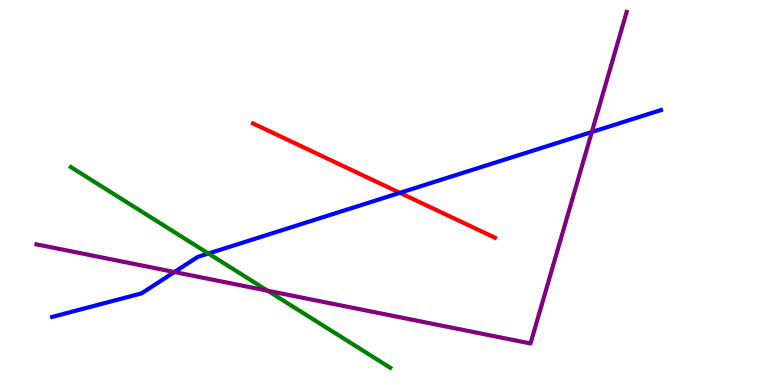[{'lines': ['blue', 'red'], 'intersections': [{'x': 5.16, 'y': 4.99}]}, {'lines': ['green', 'red'], 'intersections': []}, {'lines': ['purple', 'red'], 'intersections': []}, {'lines': ['blue', 'green'], 'intersections': [{'x': 2.69, 'y': 3.42}]}, {'lines': ['blue', 'purple'], 'intersections': [{'x': 2.25, 'y': 2.93}, {'x': 7.64, 'y': 6.57}]}, {'lines': ['green', 'purple'], 'intersections': [{'x': 3.45, 'y': 2.45}]}]